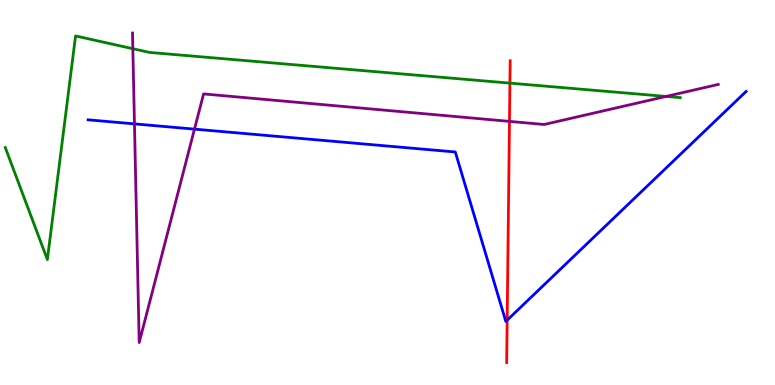[{'lines': ['blue', 'red'], 'intersections': [{'x': 6.54, 'y': 1.68}]}, {'lines': ['green', 'red'], 'intersections': [{'x': 6.58, 'y': 7.84}]}, {'lines': ['purple', 'red'], 'intersections': [{'x': 6.57, 'y': 6.85}]}, {'lines': ['blue', 'green'], 'intersections': []}, {'lines': ['blue', 'purple'], 'intersections': [{'x': 1.74, 'y': 6.78}, {'x': 2.51, 'y': 6.65}]}, {'lines': ['green', 'purple'], 'intersections': [{'x': 1.71, 'y': 8.73}, {'x': 8.59, 'y': 7.5}]}]